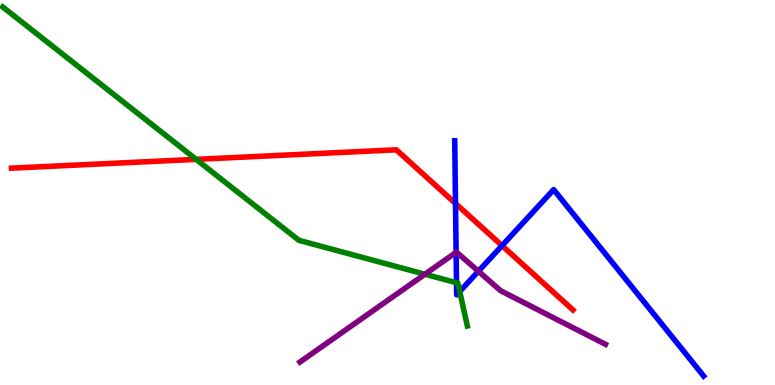[{'lines': ['blue', 'red'], 'intersections': [{'x': 5.88, 'y': 4.72}, {'x': 6.48, 'y': 3.62}]}, {'lines': ['green', 'red'], 'intersections': [{'x': 2.53, 'y': 5.86}]}, {'lines': ['purple', 'red'], 'intersections': []}, {'lines': ['blue', 'green'], 'intersections': [{'x': 5.89, 'y': 2.66}, {'x': 5.93, 'y': 2.43}]}, {'lines': ['blue', 'purple'], 'intersections': [{'x': 5.89, 'y': 3.45}, {'x': 6.17, 'y': 2.95}]}, {'lines': ['green', 'purple'], 'intersections': [{'x': 5.48, 'y': 2.88}]}]